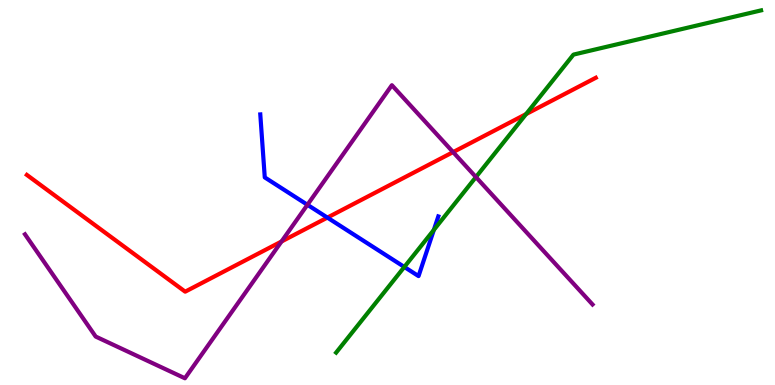[{'lines': ['blue', 'red'], 'intersections': [{'x': 4.22, 'y': 4.35}]}, {'lines': ['green', 'red'], 'intersections': [{'x': 6.79, 'y': 7.04}]}, {'lines': ['purple', 'red'], 'intersections': [{'x': 3.63, 'y': 3.73}, {'x': 5.85, 'y': 6.05}]}, {'lines': ['blue', 'green'], 'intersections': [{'x': 5.22, 'y': 3.07}, {'x': 5.6, 'y': 4.03}]}, {'lines': ['blue', 'purple'], 'intersections': [{'x': 3.97, 'y': 4.68}]}, {'lines': ['green', 'purple'], 'intersections': [{'x': 6.14, 'y': 5.4}]}]